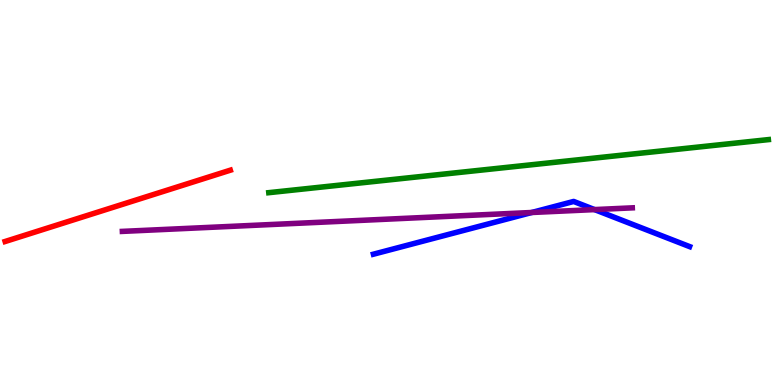[{'lines': ['blue', 'red'], 'intersections': []}, {'lines': ['green', 'red'], 'intersections': []}, {'lines': ['purple', 'red'], 'intersections': []}, {'lines': ['blue', 'green'], 'intersections': []}, {'lines': ['blue', 'purple'], 'intersections': [{'x': 6.86, 'y': 4.48}, {'x': 7.67, 'y': 4.56}]}, {'lines': ['green', 'purple'], 'intersections': []}]